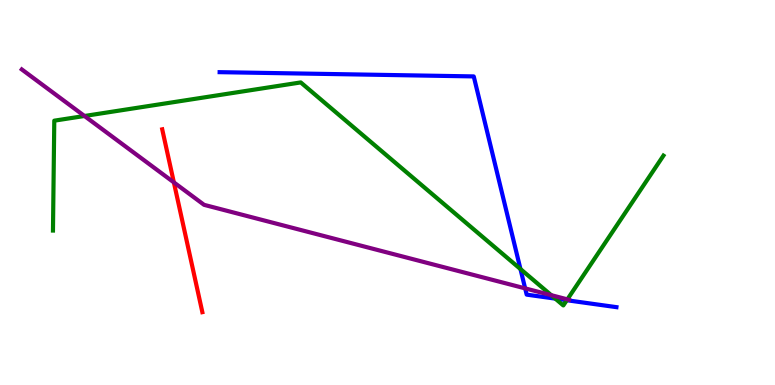[{'lines': ['blue', 'red'], 'intersections': []}, {'lines': ['green', 'red'], 'intersections': []}, {'lines': ['purple', 'red'], 'intersections': [{'x': 2.24, 'y': 5.26}]}, {'lines': ['blue', 'green'], 'intersections': [{'x': 6.72, 'y': 3.01}, {'x': 7.17, 'y': 2.24}, {'x': 7.31, 'y': 2.2}]}, {'lines': ['blue', 'purple'], 'intersections': [{'x': 6.78, 'y': 2.51}]}, {'lines': ['green', 'purple'], 'intersections': [{'x': 1.09, 'y': 6.99}, {'x': 7.11, 'y': 2.33}, {'x': 7.32, 'y': 2.22}]}]